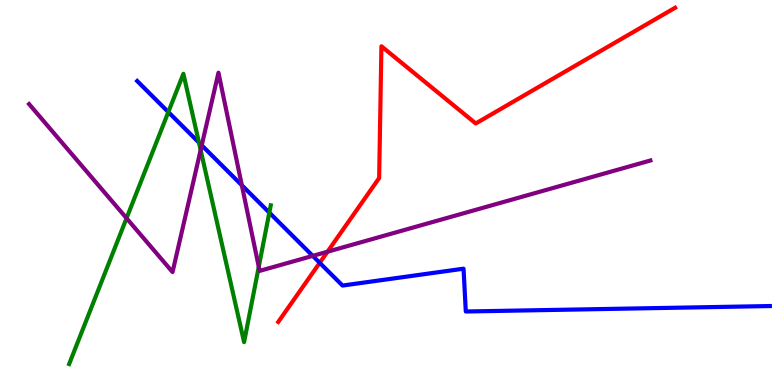[{'lines': ['blue', 'red'], 'intersections': [{'x': 4.13, 'y': 3.17}]}, {'lines': ['green', 'red'], 'intersections': []}, {'lines': ['purple', 'red'], 'intersections': [{'x': 4.23, 'y': 3.46}]}, {'lines': ['blue', 'green'], 'intersections': [{'x': 2.17, 'y': 7.09}, {'x': 2.57, 'y': 6.3}, {'x': 3.48, 'y': 4.48}]}, {'lines': ['blue', 'purple'], 'intersections': [{'x': 2.6, 'y': 6.23}, {'x': 3.12, 'y': 5.19}, {'x': 4.04, 'y': 3.35}]}, {'lines': ['green', 'purple'], 'intersections': [{'x': 1.63, 'y': 4.33}, {'x': 2.59, 'y': 6.1}, {'x': 3.34, 'y': 3.07}]}]